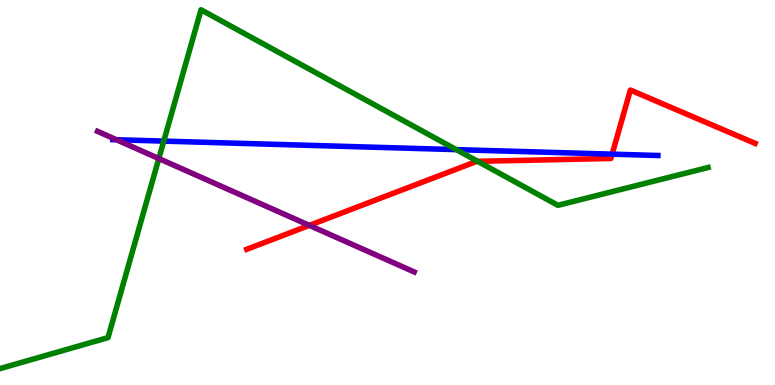[{'lines': ['blue', 'red'], 'intersections': [{'x': 7.9, 'y': 6.0}]}, {'lines': ['green', 'red'], 'intersections': [{'x': 6.16, 'y': 5.81}]}, {'lines': ['purple', 'red'], 'intersections': [{'x': 3.99, 'y': 4.15}]}, {'lines': ['blue', 'green'], 'intersections': [{'x': 2.11, 'y': 6.33}, {'x': 5.89, 'y': 6.11}]}, {'lines': ['blue', 'purple'], 'intersections': [{'x': 1.5, 'y': 6.37}]}, {'lines': ['green', 'purple'], 'intersections': [{'x': 2.05, 'y': 5.88}]}]